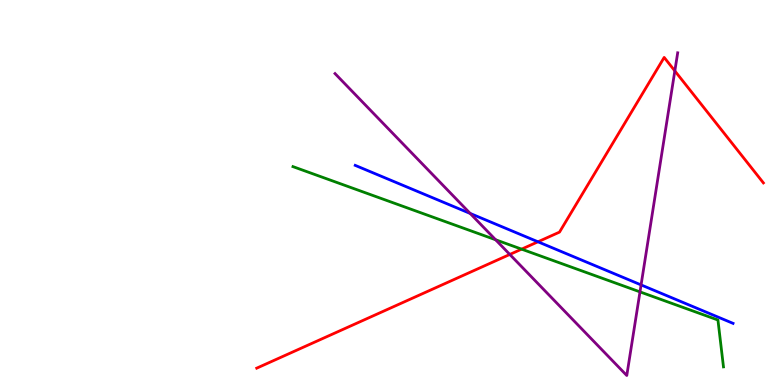[{'lines': ['blue', 'red'], 'intersections': [{'x': 6.94, 'y': 3.72}]}, {'lines': ['green', 'red'], 'intersections': [{'x': 6.73, 'y': 3.53}]}, {'lines': ['purple', 'red'], 'intersections': [{'x': 6.58, 'y': 3.39}, {'x': 8.71, 'y': 8.16}]}, {'lines': ['blue', 'green'], 'intersections': []}, {'lines': ['blue', 'purple'], 'intersections': [{'x': 6.07, 'y': 4.46}, {'x': 8.27, 'y': 2.6}]}, {'lines': ['green', 'purple'], 'intersections': [{'x': 6.4, 'y': 3.77}, {'x': 8.26, 'y': 2.42}]}]